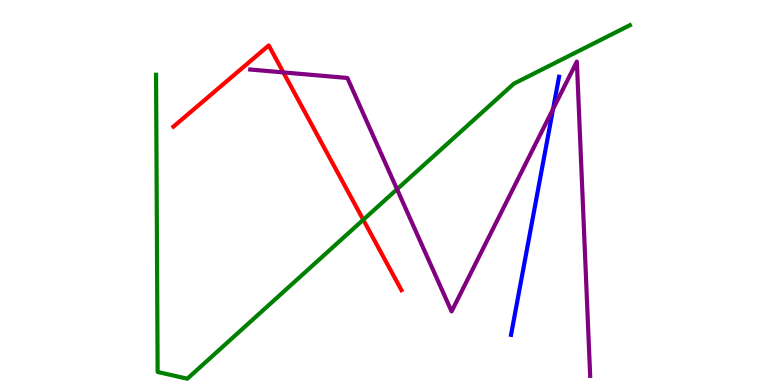[{'lines': ['blue', 'red'], 'intersections': []}, {'lines': ['green', 'red'], 'intersections': [{'x': 4.69, 'y': 4.29}]}, {'lines': ['purple', 'red'], 'intersections': [{'x': 3.66, 'y': 8.12}]}, {'lines': ['blue', 'green'], 'intersections': []}, {'lines': ['blue', 'purple'], 'intersections': [{'x': 7.14, 'y': 7.17}]}, {'lines': ['green', 'purple'], 'intersections': [{'x': 5.12, 'y': 5.08}]}]